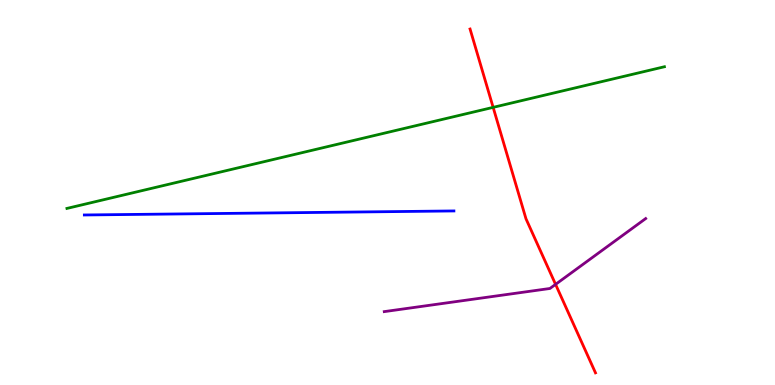[{'lines': ['blue', 'red'], 'intersections': []}, {'lines': ['green', 'red'], 'intersections': [{'x': 6.36, 'y': 7.21}]}, {'lines': ['purple', 'red'], 'intersections': [{'x': 7.17, 'y': 2.61}]}, {'lines': ['blue', 'green'], 'intersections': []}, {'lines': ['blue', 'purple'], 'intersections': []}, {'lines': ['green', 'purple'], 'intersections': []}]